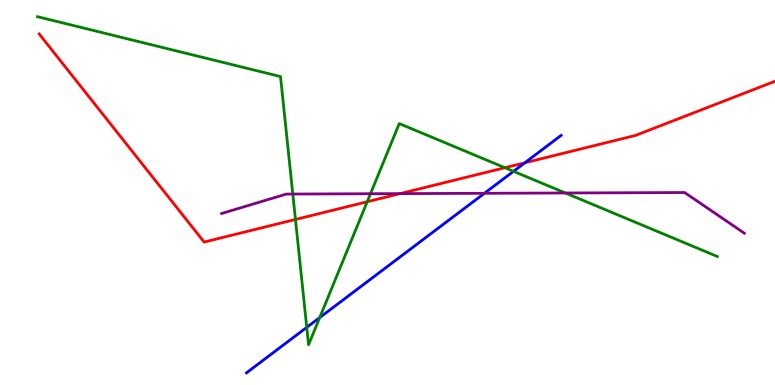[{'lines': ['blue', 'red'], 'intersections': [{'x': 6.77, 'y': 5.77}]}, {'lines': ['green', 'red'], 'intersections': [{'x': 3.81, 'y': 4.3}, {'x': 4.74, 'y': 4.76}, {'x': 6.51, 'y': 5.64}]}, {'lines': ['purple', 'red'], 'intersections': [{'x': 5.16, 'y': 4.97}]}, {'lines': ['blue', 'green'], 'intersections': [{'x': 3.96, 'y': 1.5}, {'x': 4.13, 'y': 1.75}, {'x': 6.63, 'y': 5.55}]}, {'lines': ['blue', 'purple'], 'intersections': [{'x': 6.25, 'y': 4.98}]}, {'lines': ['green', 'purple'], 'intersections': [{'x': 3.78, 'y': 4.96}, {'x': 4.78, 'y': 4.97}, {'x': 7.29, 'y': 4.99}]}]